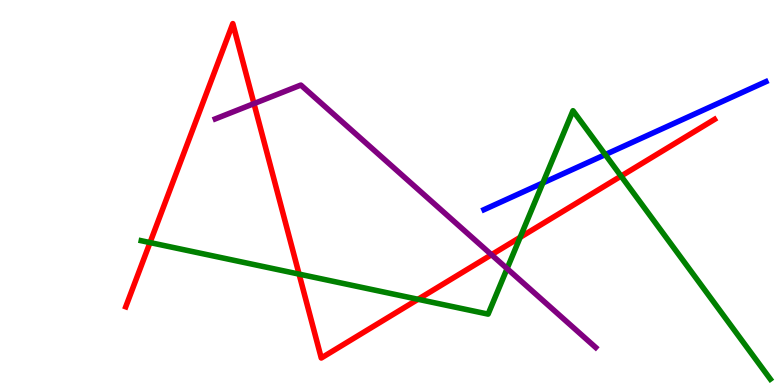[{'lines': ['blue', 'red'], 'intersections': []}, {'lines': ['green', 'red'], 'intersections': [{'x': 1.94, 'y': 3.7}, {'x': 3.86, 'y': 2.88}, {'x': 5.39, 'y': 2.23}, {'x': 6.71, 'y': 3.84}, {'x': 8.01, 'y': 5.43}]}, {'lines': ['purple', 'red'], 'intersections': [{'x': 3.28, 'y': 7.31}, {'x': 6.34, 'y': 3.38}]}, {'lines': ['blue', 'green'], 'intersections': [{'x': 7.0, 'y': 5.25}, {'x': 7.81, 'y': 5.98}]}, {'lines': ['blue', 'purple'], 'intersections': []}, {'lines': ['green', 'purple'], 'intersections': [{'x': 6.54, 'y': 3.02}]}]